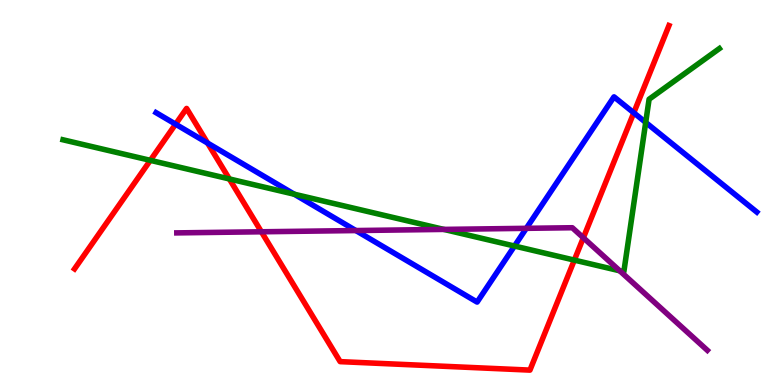[{'lines': ['blue', 'red'], 'intersections': [{'x': 2.27, 'y': 6.77}, {'x': 2.68, 'y': 6.28}, {'x': 8.18, 'y': 7.07}]}, {'lines': ['green', 'red'], 'intersections': [{'x': 1.94, 'y': 5.84}, {'x': 2.96, 'y': 5.35}, {'x': 7.41, 'y': 3.24}]}, {'lines': ['purple', 'red'], 'intersections': [{'x': 3.37, 'y': 3.98}, {'x': 7.53, 'y': 3.82}]}, {'lines': ['blue', 'green'], 'intersections': [{'x': 3.8, 'y': 4.96}, {'x': 6.64, 'y': 3.61}, {'x': 8.33, 'y': 6.82}]}, {'lines': ['blue', 'purple'], 'intersections': [{'x': 4.59, 'y': 4.01}, {'x': 6.79, 'y': 4.07}]}, {'lines': ['green', 'purple'], 'intersections': [{'x': 5.73, 'y': 4.04}, {'x': 8.0, 'y': 2.97}]}]